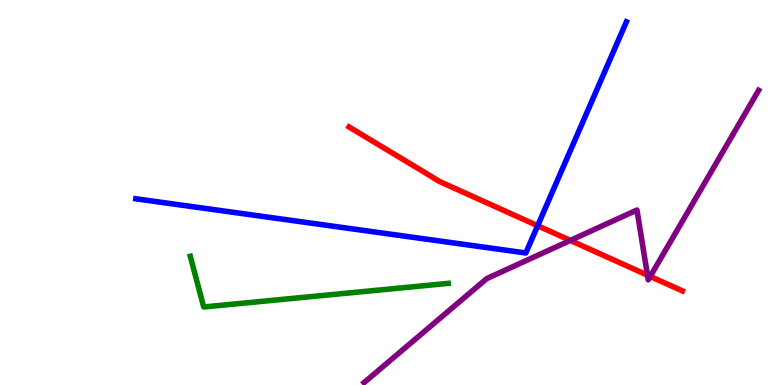[{'lines': ['blue', 'red'], 'intersections': [{'x': 6.94, 'y': 4.14}]}, {'lines': ['green', 'red'], 'intersections': []}, {'lines': ['purple', 'red'], 'intersections': [{'x': 7.36, 'y': 3.75}, {'x': 8.35, 'y': 2.85}, {'x': 8.39, 'y': 2.82}]}, {'lines': ['blue', 'green'], 'intersections': []}, {'lines': ['blue', 'purple'], 'intersections': []}, {'lines': ['green', 'purple'], 'intersections': []}]